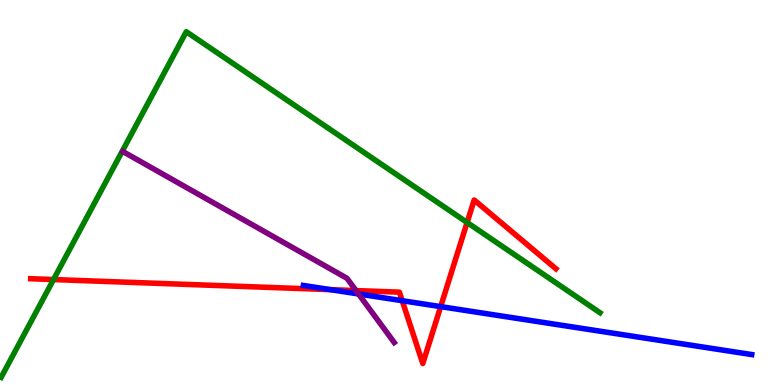[{'lines': ['blue', 'red'], 'intersections': [{'x': 4.26, 'y': 2.48}, {'x': 5.19, 'y': 2.19}, {'x': 5.69, 'y': 2.04}]}, {'lines': ['green', 'red'], 'intersections': [{'x': 0.691, 'y': 2.74}, {'x': 6.03, 'y': 4.22}]}, {'lines': ['purple', 'red'], 'intersections': [{'x': 4.59, 'y': 2.45}]}, {'lines': ['blue', 'green'], 'intersections': []}, {'lines': ['blue', 'purple'], 'intersections': [{'x': 4.63, 'y': 2.36}]}, {'lines': ['green', 'purple'], 'intersections': []}]